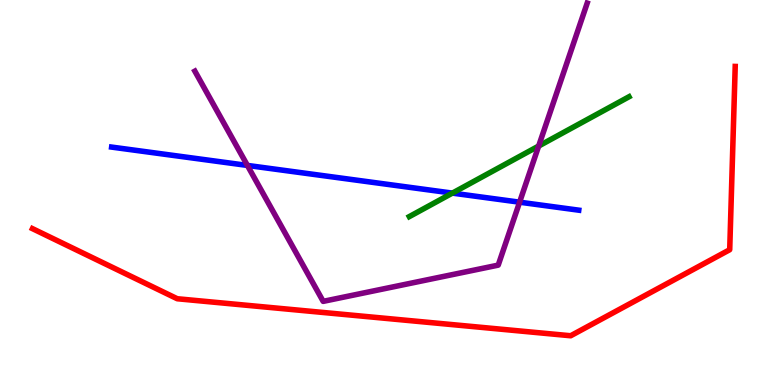[{'lines': ['blue', 'red'], 'intersections': []}, {'lines': ['green', 'red'], 'intersections': []}, {'lines': ['purple', 'red'], 'intersections': []}, {'lines': ['blue', 'green'], 'intersections': [{'x': 5.84, 'y': 4.98}]}, {'lines': ['blue', 'purple'], 'intersections': [{'x': 3.19, 'y': 5.7}, {'x': 6.7, 'y': 4.75}]}, {'lines': ['green', 'purple'], 'intersections': [{'x': 6.95, 'y': 6.21}]}]